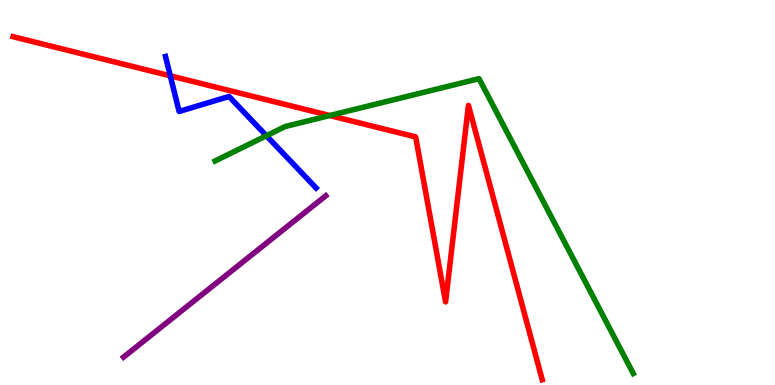[{'lines': ['blue', 'red'], 'intersections': [{'x': 2.2, 'y': 8.03}]}, {'lines': ['green', 'red'], 'intersections': [{'x': 4.25, 'y': 7.0}]}, {'lines': ['purple', 'red'], 'intersections': []}, {'lines': ['blue', 'green'], 'intersections': [{'x': 3.44, 'y': 6.47}]}, {'lines': ['blue', 'purple'], 'intersections': []}, {'lines': ['green', 'purple'], 'intersections': []}]